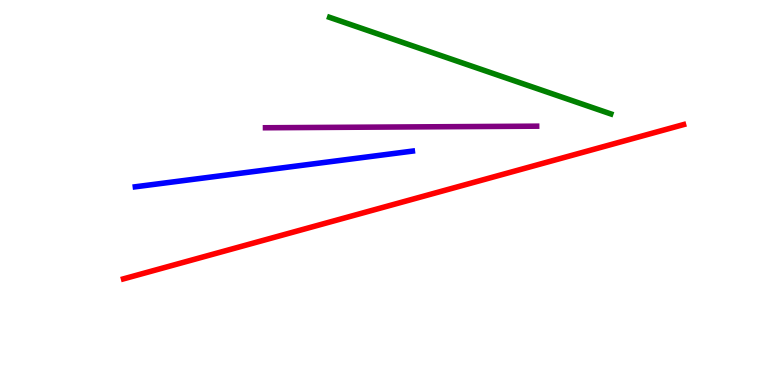[{'lines': ['blue', 'red'], 'intersections': []}, {'lines': ['green', 'red'], 'intersections': []}, {'lines': ['purple', 'red'], 'intersections': []}, {'lines': ['blue', 'green'], 'intersections': []}, {'lines': ['blue', 'purple'], 'intersections': []}, {'lines': ['green', 'purple'], 'intersections': []}]